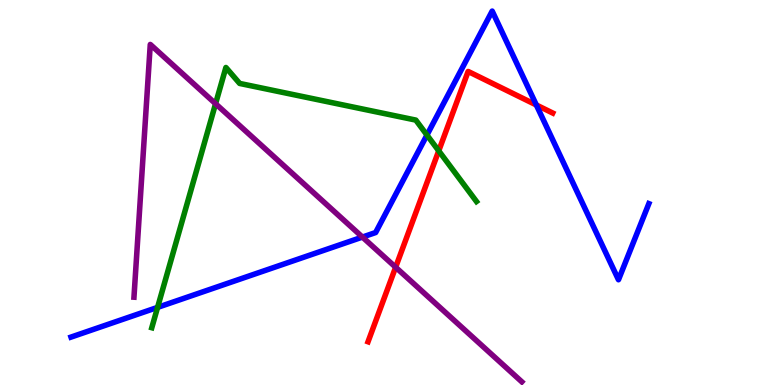[{'lines': ['blue', 'red'], 'intersections': [{'x': 6.92, 'y': 7.27}]}, {'lines': ['green', 'red'], 'intersections': [{'x': 5.66, 'y': 6.08}]}, {'lines': ['purple', 'red'], 'intersections': [{'x': 5.1, 'y': 3.06}]}, {'lines': ['blue', 'green'], 'intersections': [{'x': 2.03, 'y': 2.02}, {'x': 5.51, 'y': 6.49}]}, {'lines': ['blue', 'purple'], 'intersections': [{'x': 4.68, 'y': 3.84}]}, {'lines': ['green', 'purple'], 'intersections': [{'x': 2.78, 'y': 7.31}]}]